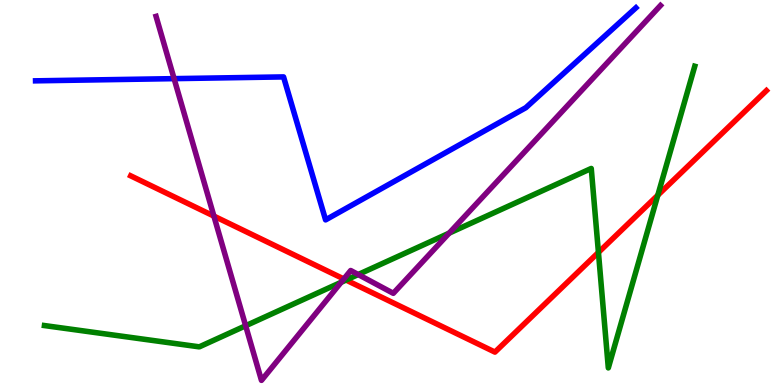[{'lines': ['blue', 'red'], 'intersections': []}, {'lines': ['green', 'red'], 'intersections': [{'x': 4.47, 'y': 2.73}, {'x': 7.72, 'y': 3.44}, {'x': 8.49, 'y': 4.93}]}, {'lines': ['purple', 'red'], 'intersections': [{'x': 2.76, 'y': 4.39}, {'x': 4.44, 'y': 2.75}]}, {'lines': ['blue', 'green'], 'intersections': []}, {'lines': ['blue', 'purple'], 'intersections': [{'x': 2.25, 'y': 7.96}]}, {'lines': ['green', 'purple'], 'intersections': [{'x': 3.17, 'y': 1.54}, {'x': 4.4, 'y': 2.67}, {'x': 4.62, 'y': 2.87}, {'x': 5.8, 'y': 3.94}]}]